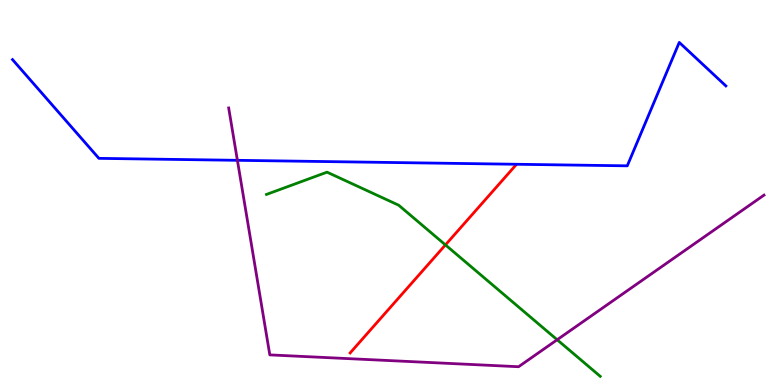[{'lines': ['blue', 'red'], 'intersections': []}, {'lines': ['green', 'red'], 'intersections': [{'x': 5.75, 'y': 3.64}]}, {'lines': ['purple', 'red'], 'intersections': []}, {'lines': ['blue', 'green'], 'intersections': []}, {'lines': ['blue', 'purple'], 'intersections': [{'x': 3.06, 'y': 5.84}]}, {'lines': ['green', 'purple'], 'intersections': [{'x': 7.19, 'y': 1.18}]}]